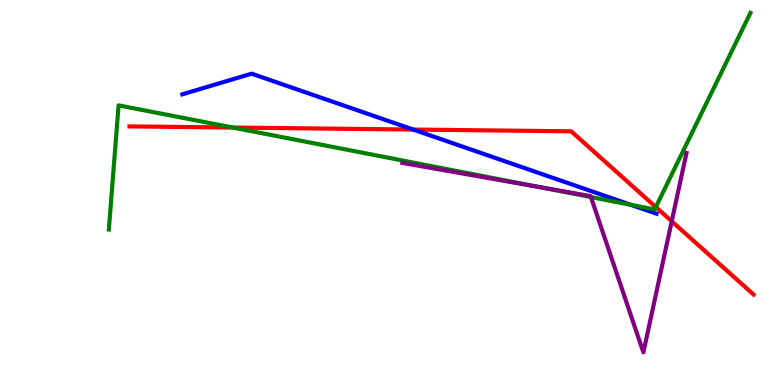[{'lines': ['blue', 'red'], 'intersections': [{'x': 5.33, 'y': 6.64}]}, {'lines': ['green', 'red'], 'intersections': [{'x': 3.0, 'y': 6.69}, {'x': 8.46, 'y': 4.62}]}, {'lines': ['purple', 'red'], 'intersections': [{'x': 8.67, 'y': 4.25}]}, {'lines': ['blue', 'green'], 'intersections': [{'x': 8.14, 'y': 4.68}]}, {'lines': ['blue', 'purple'], 'intersections': []}, {'lines': ['green', 'purple'], 'intersections': [{'x': 6.97, 'y': 5.14}, {'x': 7.62, 'y': 4.88}]}]